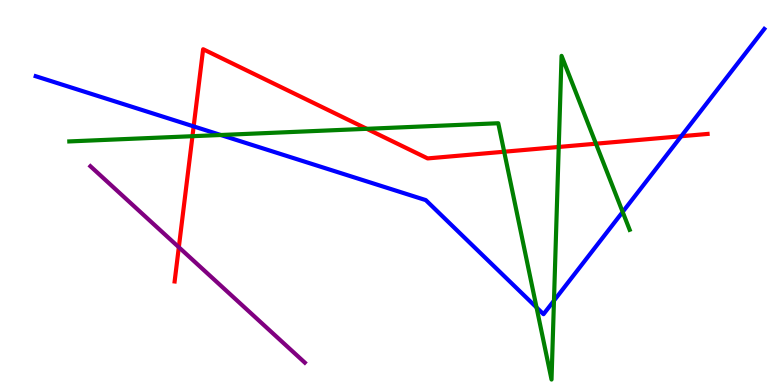[{'lines': ['blue', 'red'], 'intersections': [{'x': 2.5, 'y': 6.72}, {'x': 8.79, 'y': 6.46}]}, {'lines': ['green', 'red'], 'intersections': [{'x': 2.48, 'y': 6.46}, {'x': 4.73, 'y': 6.65}, {'x': 6.51, 'y': 6.06}, {'x': 7.21, 'y': 6.18}, {'x': 7.69, 'y': 6.27}]}, {'lines': ['purple', 'red'], 'intersections': [{'x': 2.31, 'y': 3.58}]}, {'lines': ['blue', 'green'], 'intersections': [{'x': 2.85, 'y': 6.49}, {'x': 6.92, 'y': 2.01}, {'x': 7.15, 'y': 2.19}, {'x': 8.03, 'y': 4.5}]}, {'lines': ['blue', 'purple'], 'intersections': []}, {'lines': ['green', 'purple'], 'intersections': []}]